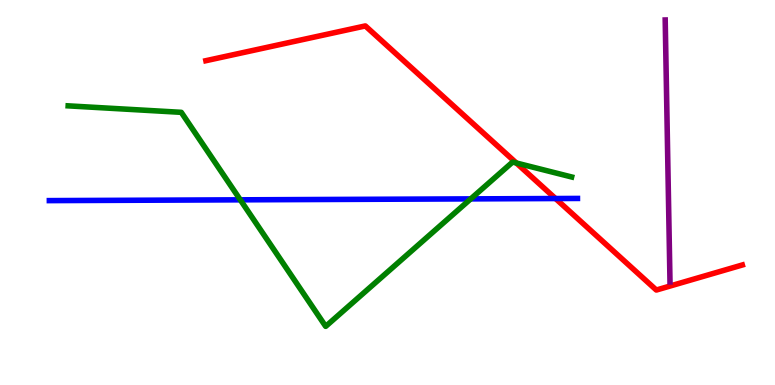[{'lines': ['blue', 'red'], 'intersections': [{'x': 7.17, 'y': 4.84}]}, {'lines': ['green', 'red'], 'intersections': [{'x': 6.66, 'y': 5.77}]}, {'lines': ['purple', 'red'], 'intersections': []}, {'lines': ['blue', 'green'], 'intersections': [{'x': 3.1, 'y': 4.81}, {'x': 6.07, 'y': 4.83}]}, {'lines': ['blue', 'purple'], 'intersections': []}, {'lines': ['green', 'purple'], 'intersections': []}]